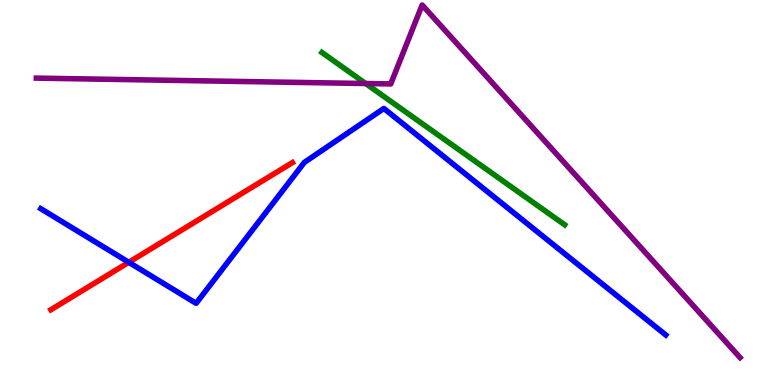[{'lines': ['blue', 'red'], 'intersections': [{'x': 1.66, 'y': 3.19}]}, {'lines': ['green', 'red'], 'intersections': []}, {'lines': ['purple', 'red'], 'intersections': []}, {'lines': ['blue', 'green'], 'intersections': []}, {'lines': ['blue', 'purple'], 'intersections': []}, {'lines': ['green', 'purple'], 'intersections': [{'x': 4.72, 'y': 7.83}]}]